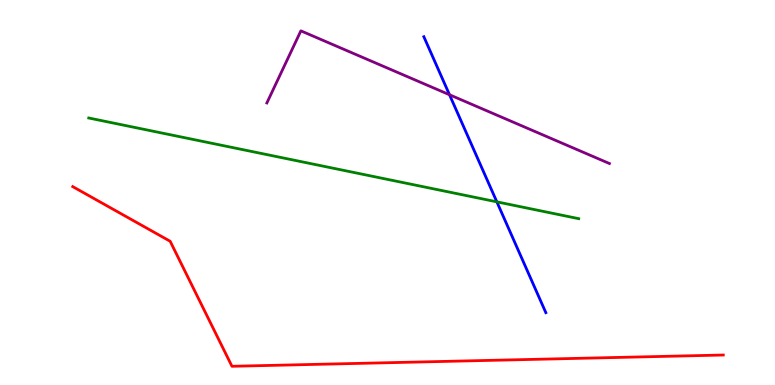[{'lines': ['blue', 'red'], 'intersections': []}, {'lines': ['green', 'red'], 'intersections': []}, {'lines': ['purple', 'red'], 'intersections': []}, {'lines': ['blue', 'green'], 'intersections': [{'x': 6.41, 'y': 4.76}]}, {'lines': ['blue', 'purple'], 'intersections': [{'x': 5.8, 'y': 7.54}]}, {'lines': ['green', 'purple'], 'intersections': []}]